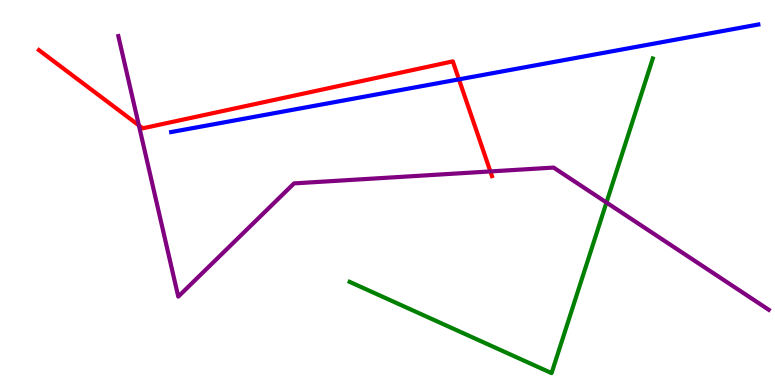[{'lines': ['blue', 'red'], 'intersections': [{'x': 5.92, 'y': 7.94}]}, {'lines': ['green', 'red'], 'intersections': []}, {'lines': ['purple', 'red'], 'intersections': [{'x': 1.79, 'y': 6.74}, {'x': 6.33, 'y': 5.55}]}, {'lines': ['blue', 'green'], 'intersections': []}, {'lines': ['blue', 'purple'], 'intersections': []}, {'lines': ['green', 'purple'], 'intersections': [{'x': 7.83, 'y': 4.74}]}]